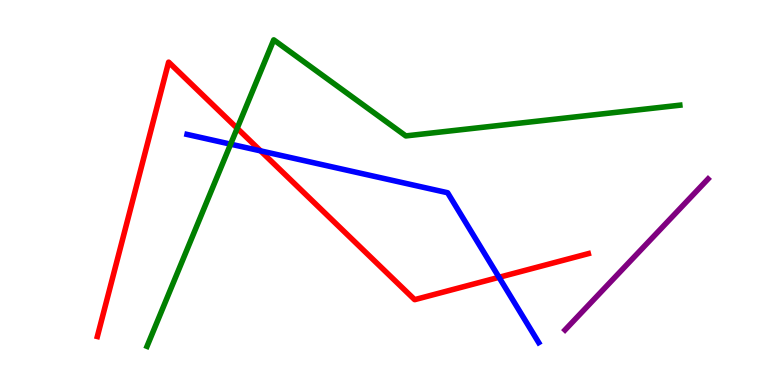[{'lines': ['blue', 'red'], 'intersections': [{'x': 3.36, 'y': 6.08}, {'x': 6.44, 'y': 2.8}]}, {'lines': ['green', 'red'], 'intersections': [{'x': 3.06, 'y': 6.67}]}, {'lines': ['purple', 'red'], 'intersections': []}, {'lines': ['blue', 'green'], 'intersections': [{'x': 2.98, 'y': 6.26}]}, {'lines': ['blue', 'purple'], 'intersections': []}, {'lines': ['green', 'purple'], 'intersections': []}]